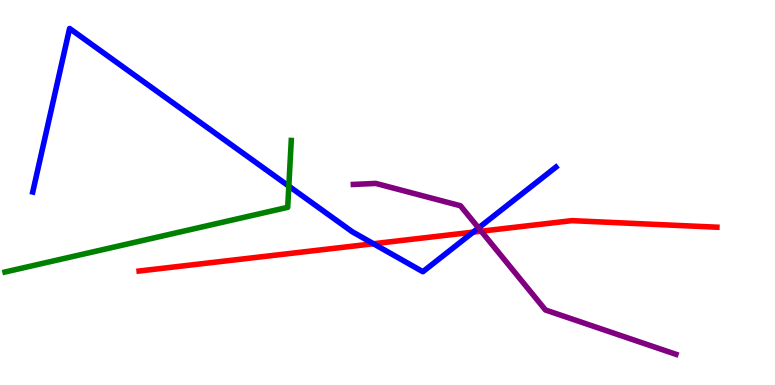[{'lines': ['blue', 'red'], 'intersections': [{'x': 4.82, 'y': 3.67}, {'x': 6.11, 'y': 3.97}]}, {'lines': ['green', 'red'], 'intersections': []}, {'lines': ['purple', 'red'], 'intersections': [{'x': 6.21, 'y': 3.99}]}, {'lines': ['blue', 'green'], 'intersections': [{'x': 3.73, 'y': 5.17}]}, {'lines': ['blue', 'purple'], 'intersections': [{'x': 6.17, 'y': 4.08}]}, {'lines': ['green', 'purple'], 'intersections': []}]